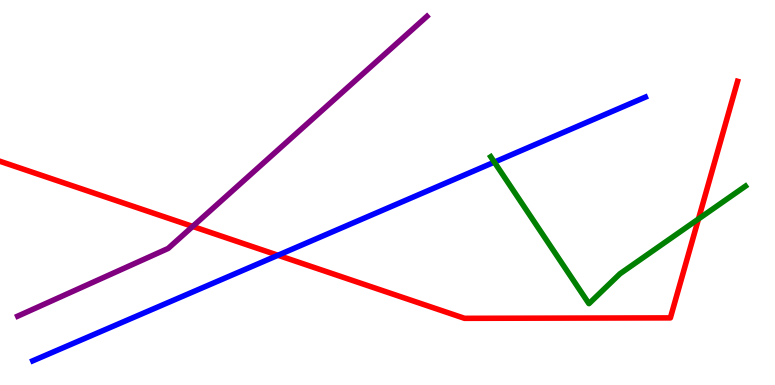[{'lines': ['blue', 'red'], 'intersections': [{'x': 3.59, 'y': 3.37}]}, {'lines': ['green', 'red'], 'intersections': [{'x': 9.01, 'y': 4.31}]}, {'lines': ['purple', 'red'], 'intersections': [{'x': 2.49, 'y': 4.12}]}, {'lines': ['blue', 'green'], 'intersections': [{'x': 6.38, 'y': 5.79}]}, {'lines': ['blue', 'purple'], 'intersections': []}, {'lines': ['green', 'purple'], 'intersections': []}]